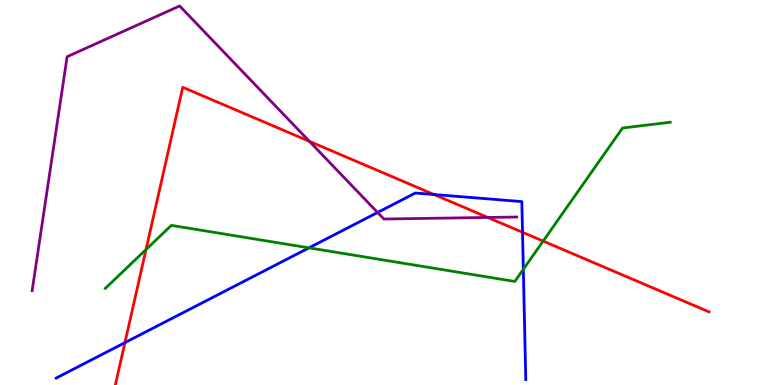[{'lines': ['blue', 'red'], 'intersections': [{'x': 1.61, 'y': 1.1}, {'x': 5.6, 'y': 4.95}, {'x': 6.74, 'y': 3.97}]}, {'lines': ['green', 'red'], 'intersections': [{'x': 1.88, 'y': 3.52}, {'x': 7.01, 'y': 3.74}]}, {'lines': ['purple', 'red'], 'intersections': [{'x': 3.99, 'y': 6.33}, {'x': 6.29, 'y': 4.35}]}, {'lines': ['blue', 'green'], 'intersections': [{'x': 3.99, 'y': 3.56}, {'x': 6.75, 'y': 3.01}]}, {'lines': ['blue', 'purple'], 'intersections': [{'x': 4.87, 'y': 4.48}]}, {'lines': ['green', 'purple'], 'intersections': []}]